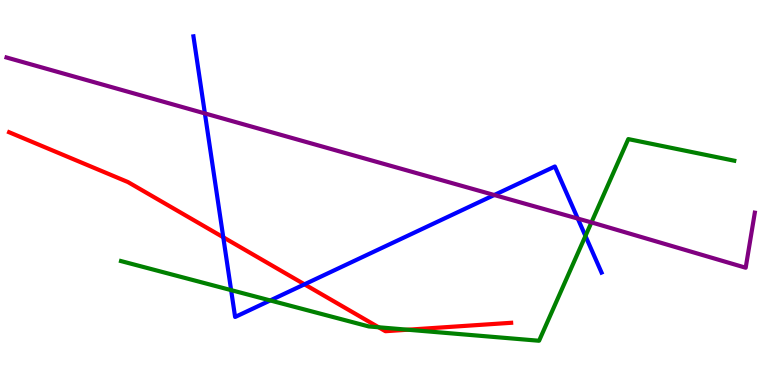[{'lines': ['blue', 'red'], 'intersections': [{'x': 2.88, 'y': 3.84}, {'x': 3.93, 'y': 2.61}]}, {'lines': ['green', 'red'], 'intersections': [{'x': 4.89, 'y': 1.5}, {'x': 5.26, 'y': 1.44}]}, {'lines': ['purple', 'red'], 'intersections': []}, {'lines': ['blue', 'green'], 'intersections': [{'x': 2.98, 'y': 2.46}, {'x': 3.49, 'y': 2.2}, {'x': 7.55, 'y': 3.87}]}, {'lines': ['blue', 'purple'], 'intersections': [{'x': 2.64, 'y': 7.05}, {'x': 6.38, 'y': 4.93}, {'x': 7.46, 'y': 4.32}]}, {'lines': ['green', 'purple'], 'intersections': [{'x': 7.63, 'y': 4.22}]}]